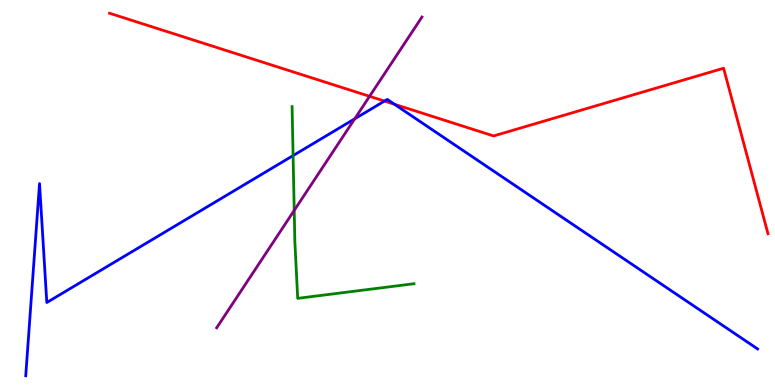[{'lines': ['blue', 'red'], 'intersections': [{'x': 4.96, 'y': 7.37}, {'x': 5.09, 'y': 7.29}]}, {'lines': ['green', 'red'], 'intersections': []}, {'lines': ['purple', 'red'], 'intersections': [{'x': 4.77, 'y': 7.5}]}, {'lines': ['blue', 'green'], 'intersections': [{'x': 3.78, 'y': 5.96}]}, {'lines': ['blue', 'purple'], 'intersections': [{'x': 4.58, 'y': 6.91}]}, {'lines': ['green', 'purple'], 'intersections': [{'x': 3.8, 'y': 4.53}]}]